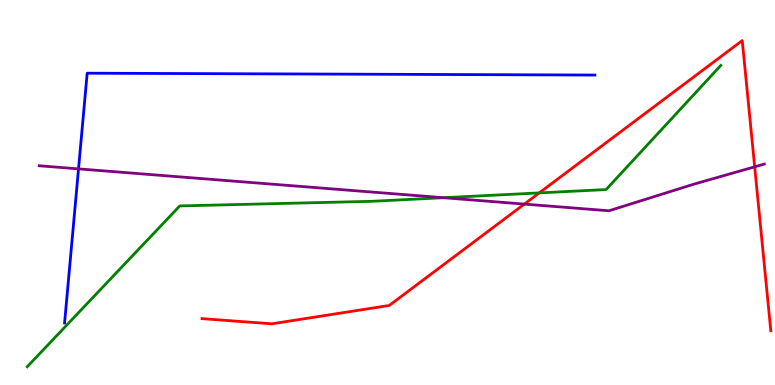[{'lines': ['blue', 'red'], 'intersections': []}, {'lines': ['green', 'red'], 'intersections': [{'x': 6.96, 'y': 4.99}]}, {'lines': ['purple', 'red'], 'intersections': [{'x': 6.77, 'y': 4.7}, {'x': 9.74, 'y': 5.67}]}, {'lines': ['blue', 'green'], 'intersections': []}, {'lines': ['blue', 'purple'], 'intersections': [{'x': 1.01, 'y': 5.61}]}, {'lines': ['green', 'purple'], 'intersections': [{'x': 5.72, 'y': 4.86}]}]